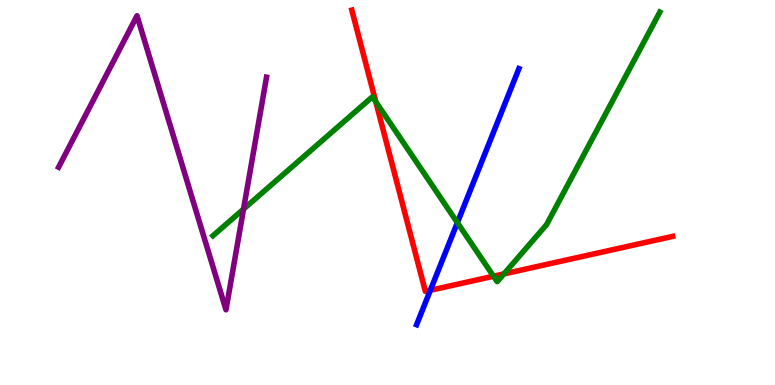[{'lines': ['blue', 'red'], 'intersections': [{'x': 5.55, 'y': 2.46}]}, {'lines': ['green', 'red'], 'intersections': [{'x': 4.85, 'y': 7.36}, {'x': 6.37, 'y': 2.83}, {'x': 6.5, 'y': 2.89}]}, {'lines': ['purple', 'red'], 'intersections': []}, {'lines': ['blue', 'green'], 'intersections': [{'x': 5.9, 'y': 4.22}]}, {'lines': ['blue', 'purple'], 'intersections': []}, {'lines': ['green', 'purple'], 'intersections': [{'x': 3.14, 'y': 4.57}]}]